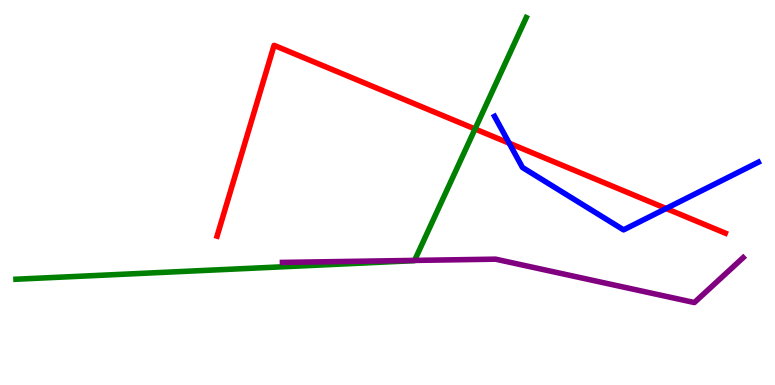[{'lines': ['blue', 'red'], 'intersections': [{'x': 6.57, 'y': 6.28}, {'x': 8.59, 'y': 4.58}]}, {'lines': ['green', 'red'], 'intersections': [{'x': 6.13, 'y': 6.65}]}, {'lines': ['purple', 'red'], 'intersections': []}, {'lines': ['blue', 'green'], 'intersections': []}, {'lines': ['blue', 'purple'], 'intersections': []}, {'lines': ['green', 'purple'], 'intersections': [{'x': 5.35, 'y': 3.24}]}]